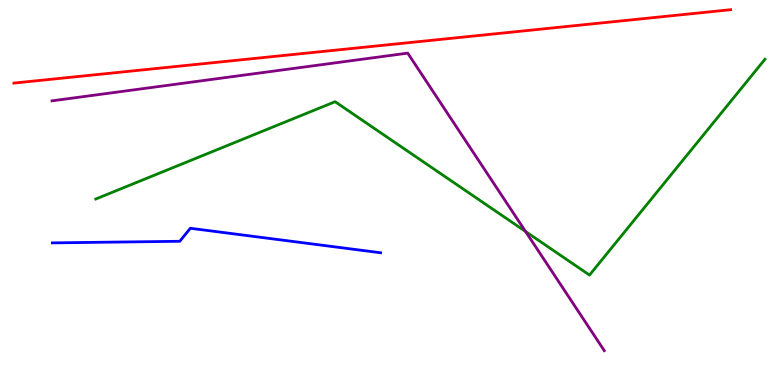[{'lines': ['blue', 'red'], 'intersections': []}, {'lines': ['green', 'red'], 'intersections': []}, {'lines': ['purple', 'red'], 'intersections': []}, {'lines': ['blue', 'green'], 'intersections': []}, {'lines': ['blue', 'purple'], 'intersections': []}, {'lines': ['green', 'purple'], 'intersections': [{'x': 6.78, 'y': 3.99}]}]